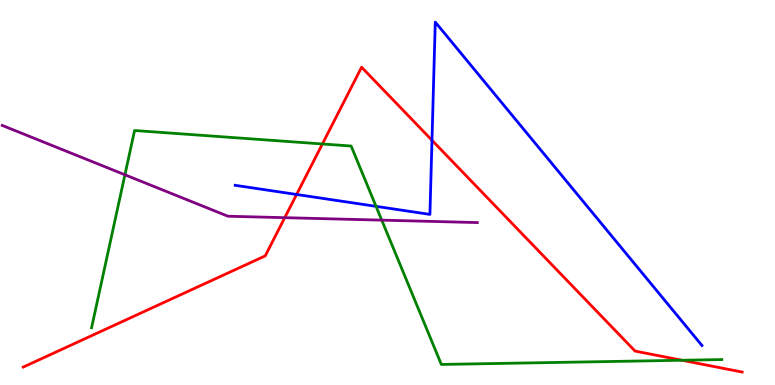[{'lines': ['blue', 'red'], 'intersections': [{'x': 3.83, 'y': 4.95}, {'x': 5.57, 'y': 6.36}]}, {'lines': ['green', 'red'], 'intersections': [{'x': 4.16, 'y': 6.26}, {'x': 8.8, 'y': 0.643}]}, {'lines': ['purple', 'red'], 'intersections': [{'x': 3.67, 'y': 4.35}]}, {'lines': ['blue', 'green'], 'intersections': [{'x': 4.85, 'y': 4.64}]}, {'lines': ['blue', 'purple'], 'intersections': []}, {'lines': ['green', 'purple'], 'intersections': [{'x': 1.61, 'y': 5.46}, {'x': 4.93, 'y': 4.28}]}]